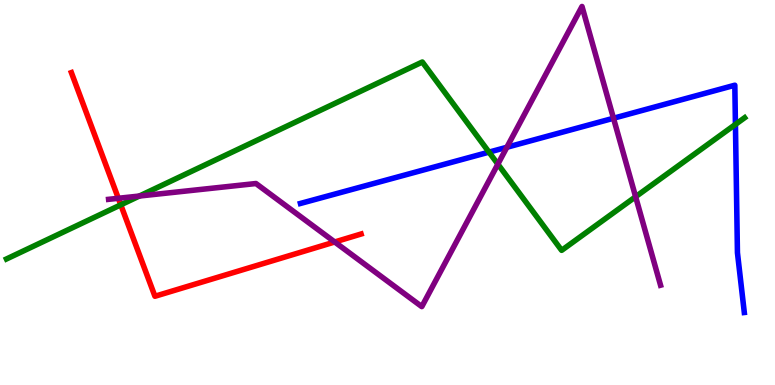[{'lines': ['blue', 'red'], 'intersections': []}, {'lines': ['green', 'red'], 'intersections': [{'x': 1.56, 'y': 4.68}]}, {'lines': ['purple', 'red'], 'intersections': [{'x': 1.53, 'y': 4.85}, {'x': 4.32, 'y': 3.71}]}, {'lines': ['blue', 'green'], 'intersections': [{'x': 6.31, 'y': 6.05}, {'x': 9.49, 'y': 6.77}]}, {'lines': ['blue', 'purple'], 'intersections': [{'x': 6.54, 'y': 6.17}, {'x': 7.92, 'y': 6.93}]}, {'lines': ['green', 'purple'], 'intersections': [{'x': 1.8, 'y': 4.91}, {'x': 6.42, 'y': 5.74}, {'x': 8.2, 'y': 4.89}]}]